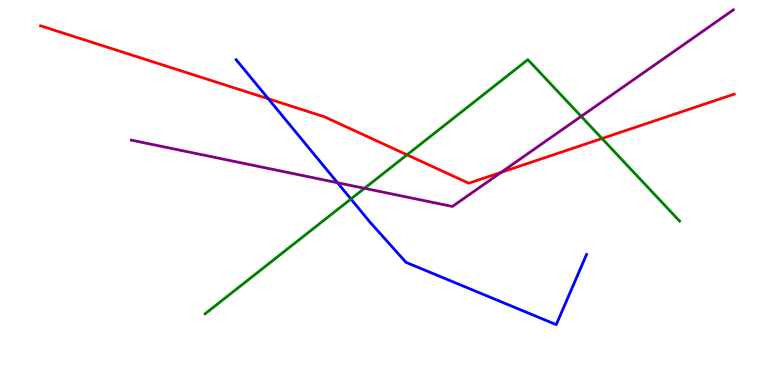[{'lines': ['blue', 'red'], 'intersections': [{'x': 3.46, 'y': 7.43}]}, {'lines': ['green', 'red'], 'intersections': [{'x': 5.25, 'y': 5.98}, {'x': 7.77, 'y': 6.4}]}, {'lines': ['purple', 'red'], 'intersections': [{'x': 6.47, 'y': 5.52}]}, {'lines': ['blue', 'green'], 'intersections': [{'x': 4.53, 'y': 4.83}]}, {'lines': ['blue', 'purple'], 'intersections': [{'x': 4.36, 'y': 5.25}]}, {'lines': ['green', 'purple'], 'intersections': [{'x': 4.7, 'y': 5.11}, {'x': 7.5, 'y': 6.98}]}]